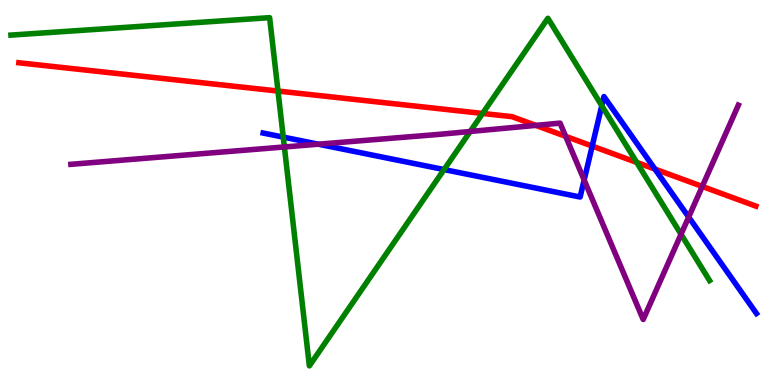[{'lines': ['blue', 'red'], 'intersections': [{'x': 7.64, 'y': 6.21}, {'x': 8.45, 'y': 5.61}]}, {'lines': ['green', 'red'], 'intersections': [{'x': 3.59, 'y': 7.64}, {'x': 6.23, 'y': 7.05}, {'x': 8.22, 'y': 5.78}]}, {'lines': ['purple', 'red'], 'intersections': [{'x': 6.91, 'y': 6.74}, {'x': 7.3, 'y': 6.46}, {'x': 9.06, 'y': 5.16}]}, {'lines': ['blue', 'green'], 'intersections': [{'x': 3.65, 'y': 6.44}, {'x': 5.73, 'y': 5.6}, {'x': 7.76, 'y': 7.25}]}, {'lines': ['blue', 'purple'], 'intersections': [{'x': 4.11, 'y': 6.25}, {'x': 7.54, 'y': 5.32}, {'x': 8.89, 'y': 4.36}]}, {'lines': ['green', 'purple'], 'intersections': [{'x': 3.67, 'y': 6.18}, {'x': 6.07, 'y': 6.59}, {'x': 8.79, 'y': 3.92}]}]